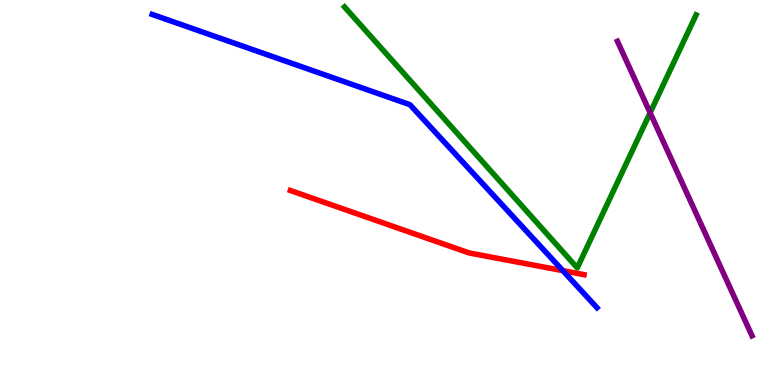[{'lines': ['blue', 'red'], 'intersections': [{'x': 7.26, 'y': 2.97}]}, {'lines': ['green', 'red'], 'intersections': []}, {'lines': ['purple', 'red'], 'intersections': []}, {'lines': ['blue', 'green'], 'intersections': []}, {'lines': ['blue', 'purple'], 'intersections': []}, {'lines': ['green', 'purple'], 'intersections': [{'x': 8.39, 'y': 7.07}]}]